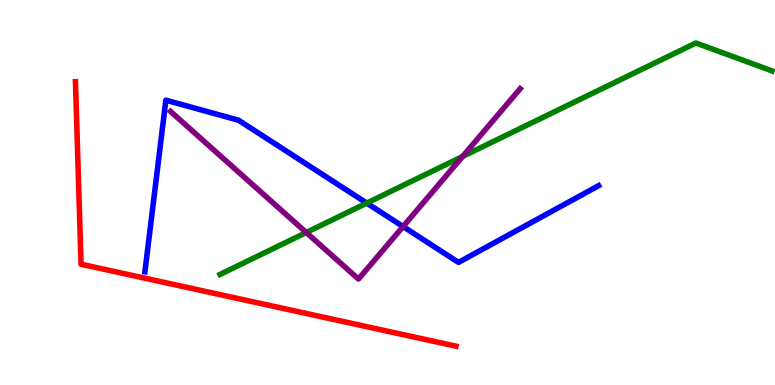[{'lines': ['blue', 'red'], 'intersections': []}, {'lines': ['green', 'red'], 'intersections': []}, {'lines': ['purple', 'red'], 'intersections': []}, {'lines': ['blue', 'green'], 'intersections': [{'x': 4.73, 'y': 4.73}]}, {'lines': ['blue', 'purple'], 'intersections': [{'x': 5.2, 'y': 4.12}]}, {'lines': ['green', 'purple'], 'intersections': [{'x': 3.95, 'y': 3.96}, {'x': 5.97, 'y': 5.94}]}]